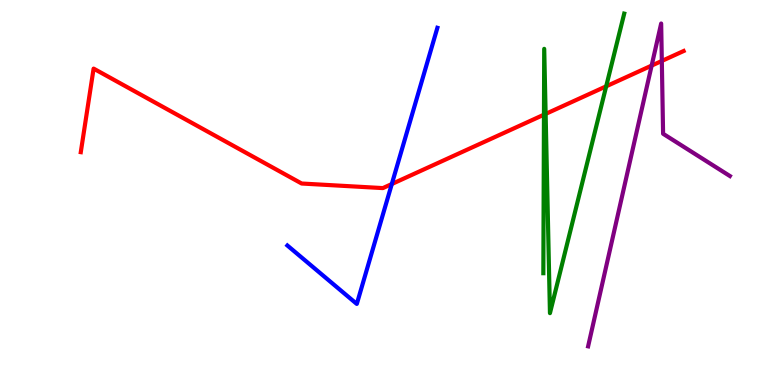[{'lines': ['blue', 'red'], 'intersections': [{'x': 5.06, 'y': 5.22}]}, {'lines': ['green', 'red'], 'intersections': [{'x': 7.02, 'y': 7.02}, {'x': 7.04, 'y': 7.04}, {'x': 7.82, 'y': 7.76}]}, {'lines': ['purple', 'red'], 'intersections': [{'x': 8.41, 'y': 8.3}, {'x': 8.54, 'y': 8.42}]}, {'lines': ['blue', 'green'], 'intersections': []}, {'lines': ['blue', 'purple'], 'intersections': []}, {'lines': ['green', 'purple'], 'intersections': []}]